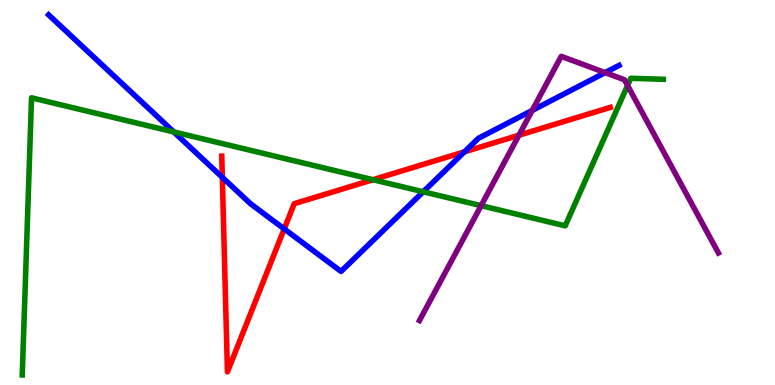[{'lines': ['blue', 'red'], 'intersections': [{'x': 2.87, 'y': 5.39}, {'x': 3.67, 'y': 4.05}, {'x': 5.99, 'y': 6.06}]}, {'lines': ['green', 'red'], 'intersections': [{'x': 4.81, 'y': 5.33}]}, {'lines': ['purple', 'red'], 'intersections': [{'x': 6.7, 'y': 6.49}]}, {'lines': ['blue', 'green'], 'intersections': [{'x': 2.24, 'y': 6.57}, {'x': 5.46, 'y': 5.02}]}, {'lines': ['blue', 'purple'], 'intersections': [{'x': 6.87, 'y': 7.13}, {'x': 7.81, 'y': 8.11}]}, {'lines': ['green', 'purple'], 'intersections': [{'x': 6.21, 'y': 4.66}, {'x': 8.1, 'y': 7.78}]}]